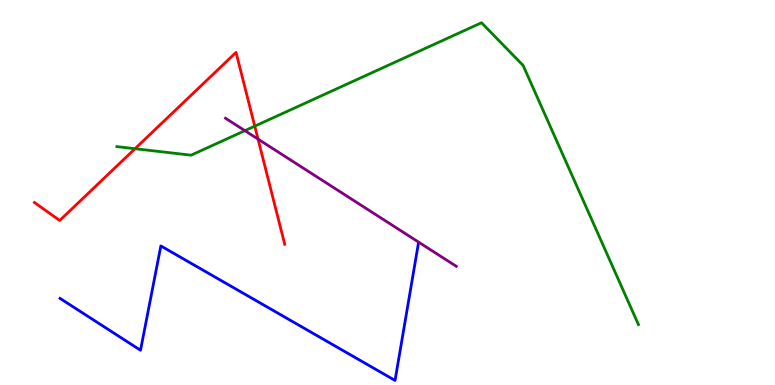[{'lines': ['blue', 'red'], 'intersections': []}, {'lines': ['green', 'red'], 'intersections': [{'x': 1.74, 'y': 6.14}, {'x': 3.29, 'y': 6.72}]}, {'lines': ['purple', 'red'], 'intersections': [{'x': 3.33, 'y': 6.39}]}, {'lines': ['blue', 'green'], 'intersections': []}, {'lines': ['blue', 'purple'], 'intersections': []}, {'lines': ['green', 'purple'], 'intersections': [{'x': 3.16, 'y': 6.61}]}]